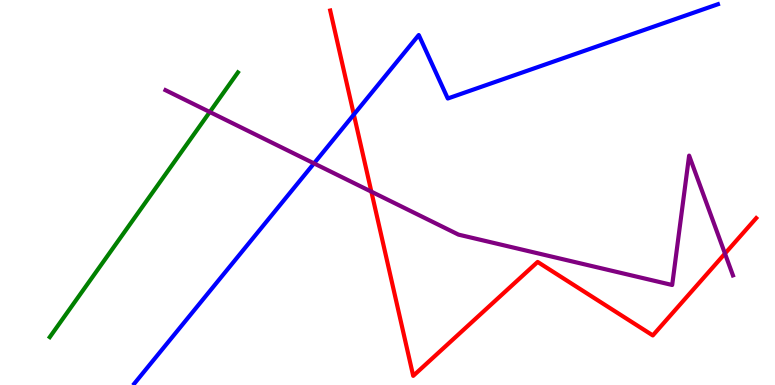[{'lines': ['blue', 'red'], 'intersections': [{'x': 4.57, 'y': 7.02}]}, {'lines': ['green', 'red'], 'intersections': []}, {'lines': ['purple', 'red'], 'intersections': [{'x': 4.79, 'y': 5.02}, {'x': 9.35, 'y': 3.41}]}, {'lines': ['blue', 'green'], 'intersections': []}, {'lines': ['blue', 'purple'], 'intersections': [{'x': 4.05, 'y': 5.76}]}, {'lines': ['green', 'purple'], 'intersections': [{'x': 2.71, 'y': 7.09}]}]